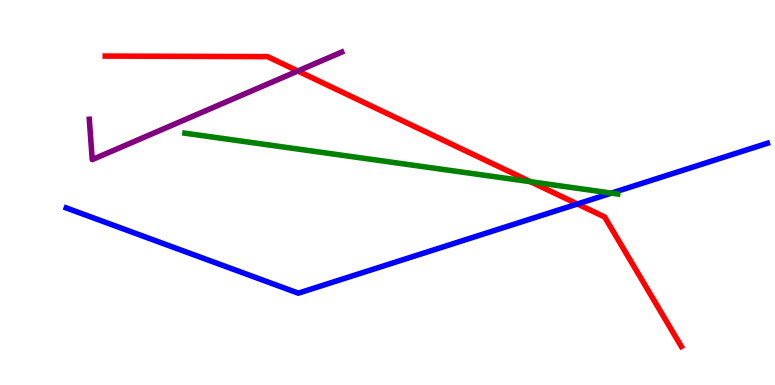[{'lines': ['blue', 'red'], 'intersections': [{'x': 7.45, 'y': 4.7}]}, {'lines': ['green', 'red'], 'intersections': [{'x': 6.85, 'y': 5.28}]}, {'lines': ['purple', 'red'], 'intersections': [{'x': 3.84, 'y': 8.16}]}, {'lines': ['blue', 'green'], 'intersections': [{'x': 7.89, 'y': 4.98}]}, {'lines': ['blue', 'purple'], 'intersections': []}, {'lines': ['green', 'purple'], 'intersections': []}]